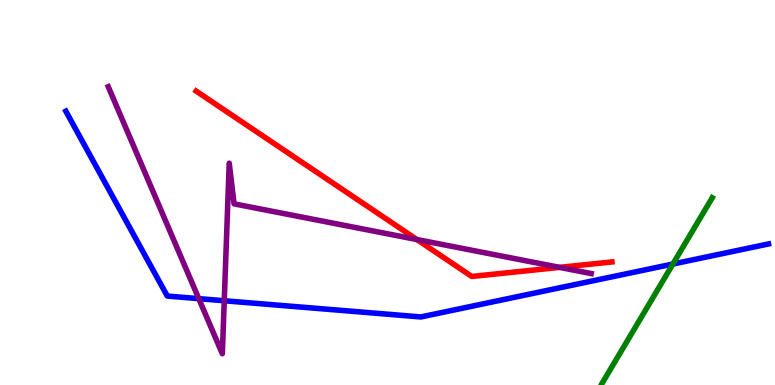[{'lines': ['blue', 'red'], 'intersections': []}, {'lines': ['green', 'red'], 'intersections': []}, {'lines': ['purple', 'red'], 'intersections': [{'x': 5.38, 'y': 3.78}, {'x': 7.22, 'y': 3.06}]}, {'lines': ['blue', 'green'], 'intersections': [{'x': 8.68, 'y': 3.14}]}, {'lines': ['blue', 'purple'], 'intersections': [{'x': 2.56, 'y': 2.24}, {'x': 2.89, 'y': 2.19}]}, {'lines': ['green', 'purple'], 'intersections': []}]